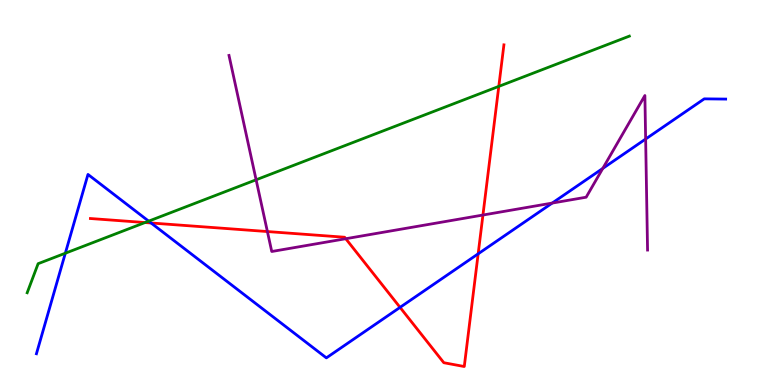[{'lines': ['blue', 'red'], 'intersections': [{'x': 1.95, 'y': 4.21}, {'x': 5.16, 'y': 2.02}, {'x': 6.17, 'y': 3.41}]}, {'lines': ['green', 'red'], 'intersections': [{'x': 1.87, 'y': 4.22}, {'x': 6.44, 'y': 7.76}]}, {'lines': ['purple', 'red'], 'intersections': [{'x': 3.45, 'y': 3.99}, {'x': 4.46, 'y': 3.8}, {'x': 6.23, 'y': 4.41}]}, {'lines': ['blue', 'green'], 'intersections': [{'x': 0.843, 'y': 3.42}, {'x': 1.92, 'y': 4.26}]}, {'lines': ['blue', 'purple'], 'intersections': [{'x': 7.13, 'y': 4.73}, {'x': 7.78, 'y': 5.63}, {'x': 8.33, 'y': 6.39}]}, {'lines': ['green', 'purple'], 'intersections': [{'x': 3.3, 'y': 5.33}]}]